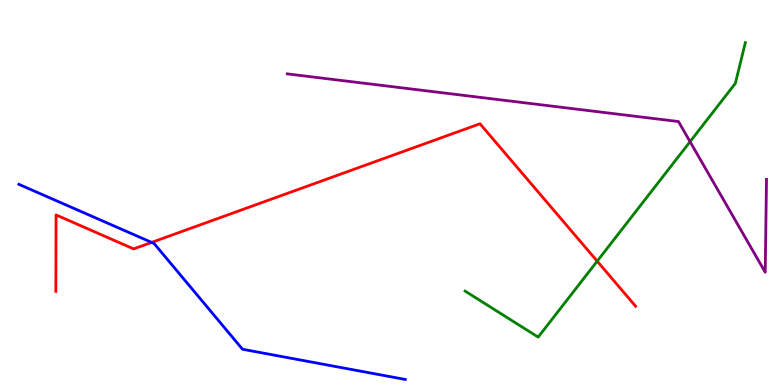[{'lines': ['blue', 'red'], 'intersections': [{'x': 1.96, 'y': 3.7}]}, {'lines': ['green', 'red'], 'intersections': [{'x': 7.71, 'y': 3.22}]}, {'lines': ['purple', 'red'], 'intersections': []}, {'lines': ['blue', 'green'], 'intersections': []}, {'lines': ['blue', 'purple'], 'intersections': []}, {'lines': ['green', 'purple'], 'intersections': [{'x': 8.9, 'y': 6.32}]}]